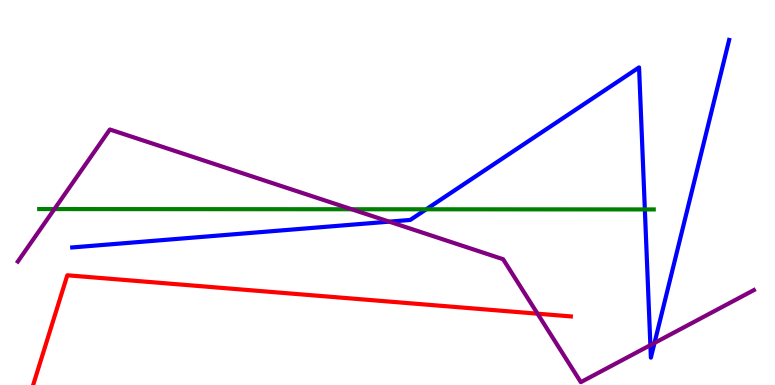[{'lines': ['blue', 'red'], 'intersections': []}, {'lines': ['green', 'red'], 'intersections': []}, {'lines': ['purple', 'red'], 'intersections': [{'x': 6.94, 'y': 1.85}]}, {'lines': ['blue', 'green'], 'intersections': [{'x': 5.5, 'y': 4.56}, {'x': 8.32, 'y': 4.56}]}, {'lines': ['blue', 'purple'], 'intersections': [{'x': 5.02, 'y': 4.24}, {'x': 8.39, 'y': 1.04}, {'x': 8.45, 'y': 1.09}]}, {'lines': ['green', 'purple'], 'intersections': [{'x': 0.702, 'y': 4.57}, {'x': 4.54, 'y': 4.57}]}]